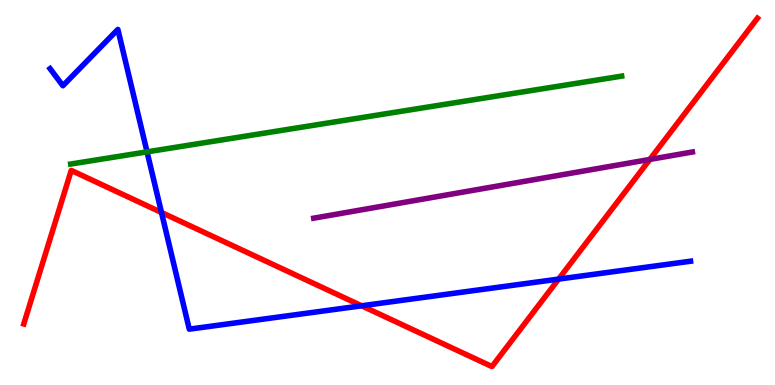[{'lines': ['blue', 'red'], 'intersections': [{'x': 2.08, 'y': 4.48}, {'x': 4.67, 'y': 2.06}, {'x': 7.21, 'y': 2.75}]}, {'lines': ['green', 'red'], 'intersections': []}, {'lines': ['purple', 'red'], 'intersections': [{'x': 8.38, 'y': 5.86}]}, {'lines': ['blue', 'green'], 'intersections': [{'x': 1.9, 'y': 6.06}]}, {'lines': ['blue', 'purple'], 'intersections': []}, {'lines': ['green', 'purple'], 'intersections': []}]